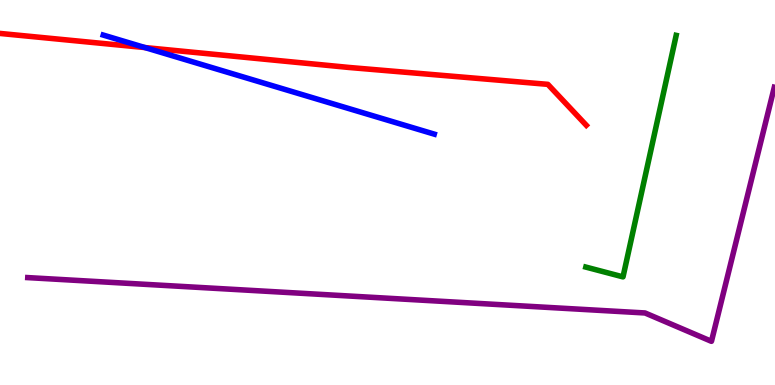[{'lines': ['blue', 'red'], 'intersections': [{'x': 1.87, 'y': 8.76}]}, {'lines': ['green', 'red'], 'intersections': []}, {'lines': ['purple', 'red'], 'intersections': []}, {'lines': ['blue', 'green'], 'intersections': []}, {'lines': ['blue', 'purple'], 'intersections': []}, {'lines': ['green', 'purple'], 'intersections': []}]